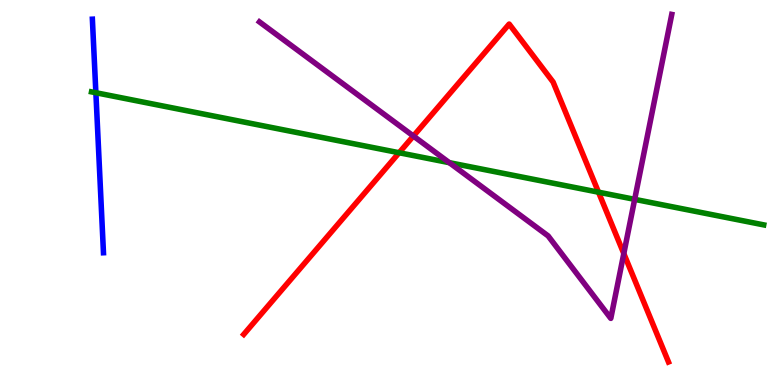[{'lines': ['blue', 'red'], 'intersections': []}, {'lines': ['green', 'red'], 'intersections': [{'x': 5.15, 'y': 6.03}, {'x': 7.72, 'y': 5.01}]}, {'lines': ['purple', 'red'], 'intersections': [{'x': 5.33, 'y': 6.47}, {'x': 8.05, 'y': 3.41}]}, {'lines': ['blue', 'green'], 'intersections': [{'x': 1.24, 'y': 7.59}]}, {'lines': ['blue', 'purple'], 'intersections': []}, {'lines': ['green', 'purple'], 'intersections': [{'x': 5.8, 'y': 5.77}, {'x': 8.19, 'y': 4.82}]}]